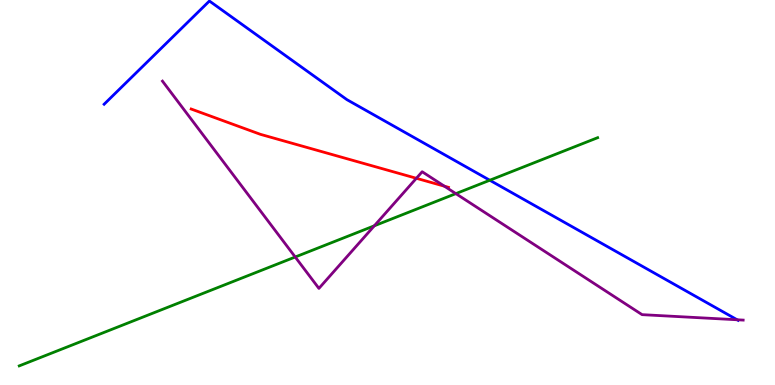[{'lines': ['blue', 'red'], 'intersections': []}, {'lines': ['green', 'red'], 'intersections': []}, {'lines': ['purple', 'red'], 'intersections': [{'x': 5.37, 'y': 5.37}, {'x': 5.73, 'y': 5.16}]}, {'lines': ['blue', 'green'], 'intersections': [{'x': 6.32, 'y': 5.32}]}, {'lines': ['blue', 'purple'], 'intersections': [{'x': 9.51, 'y': 1.69}]}, {'lines': ['green', 'purple'], 'intersections': [{'x': 3.81, 'y': 3.32}, {'x': 4.83, 'y': 4.14}, {'x': 5.88, 'y': 4.97}]}]